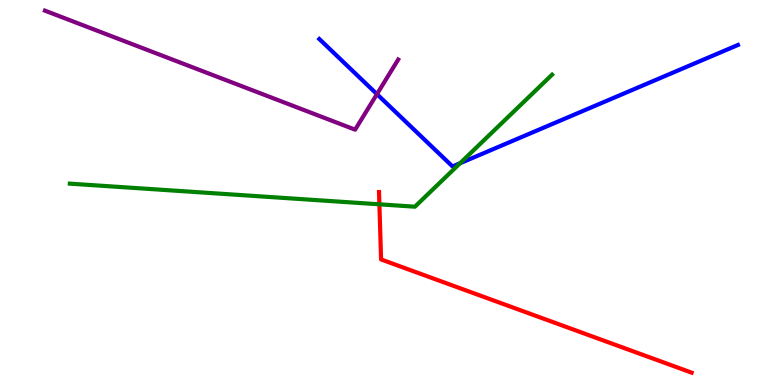[{'lines': ['blue', 'red'], 'intersections': []}, {'lines': ['green', 'red'], 'intersections': [{'x': 4.9, 'y': 4.69}]}, {'lines': ['purple', 'red'], 'intersections': []}, {'lines': ['blue', 'green'], 'intersections': [{'x': 5.94, 'y': 5.76}]}, {'lines': ['blue', 'purple'], 'intersections': [{'x': 4.86, 'y': 7.55}]}, {'lines': ['green', 'purple'], 'intersections': []}]